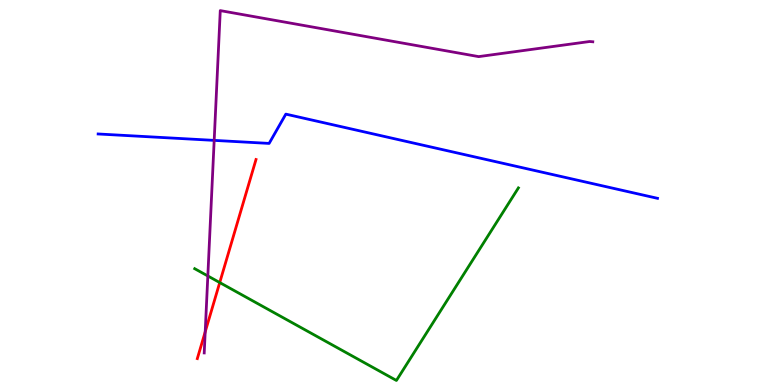[{'lines': ['blue', 'red'], 'intersections': []}, {'lines': ['green', 'red'], 'intersections': [{'x': 2.84, 'y': 2.66}]}, {'lines': ['purple', 'red'], 'intersections': [{'x': 2.65, 'y': 1.38}]}, {'lines': ['blue', 'green'], 'intersections': []}, {'lines': ['blue', 'purple'], 'intersections': [{'x': 2.76, 'y': 6.35}]}, {'lines': ['green', 'purple'], 'intersections': [{'x': 2.68, 'y': 2.83}]}]